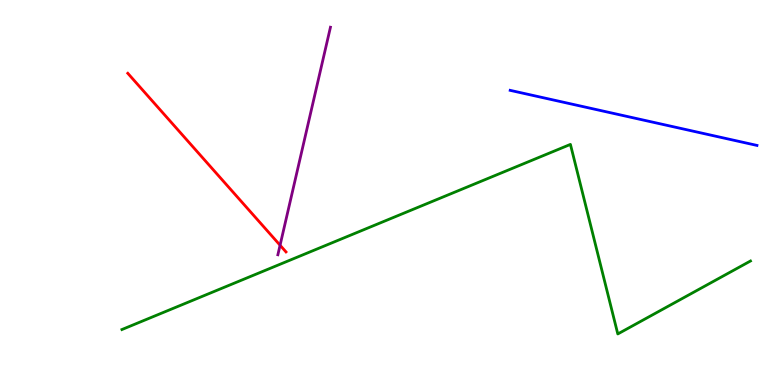[{'lines': ['blue', 'red'], 'intersections': []}, {'lines': ['green', 'red'], 'intersections': []}, {'lines': ['purple', 'red'], 'intersections': [{'x': 3.61, 'y': 3.63}]}, {'lines': ['blue', 'green'], 'intersections': []}, {'lines': ['blue', 'purple'], 'intersections': []}, {'lines': ['green', 'purple'], 'intersections': []}]